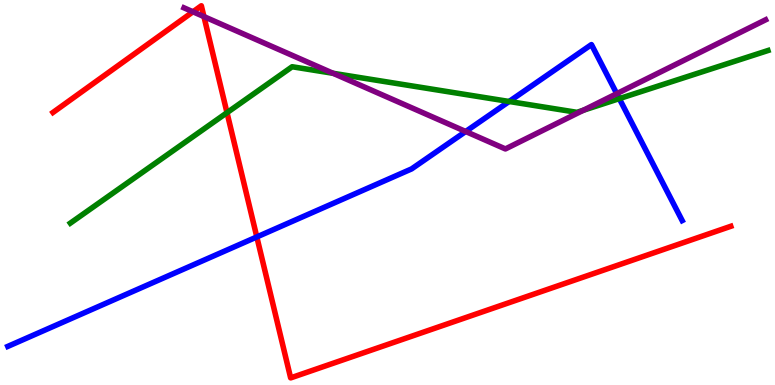[{'lines': ['blue', 'red'], 'intersections': [{'x': 3.31, 'y': 3.85}]}, {'lines': ['green', 'red'], 'intersections': [{'x': 2.93, 'y': 7.07}]}, {'lines': ['purple', 'red'], 'intersections': [{'x': 2.49, 'y': 9.69}, {'x': 2.63, 'y': 9.57}]}, {'lines': ['blue', 'green'], 'intersections': [{'x': 6.57, 'y': 7.36}, {'x': 7.99, 'y': 7.44}]}, {'lines': ['blue', 'purple'], 'intersections': [{'x': 6.01, 'y': 6.58}, {'x': 7.96, 'y': 7.57}]}, {'lines': ['green', 'purple'], 'intersections': [{'x': 4.3, 'y': 8.1}, {'x': 7.53, 'y': 7.14}]}]